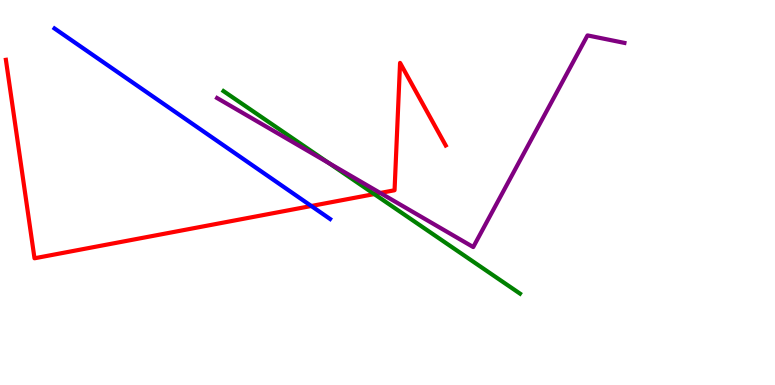[{'lines': ['blue', 'red'], 'intersections': [{'x': 4.02, 'y': 4.65}]}, {'lines': ['green', 'red'], 'intersections': [{'x': 4.83, 'y': 4.96}]}, {'lines': ['purple', 'red'], 'intersections': [{'x': 4.91, 'y': 4.99}]}, {'lines': ['blue', 'green'], 'intersections': []}, {'lines': ['blue', 'purple'], 'intersections': []}, {'lines': ['green', 'purple'], 'intersections': [{'x': 4.24, 'y': 5.77}]}]